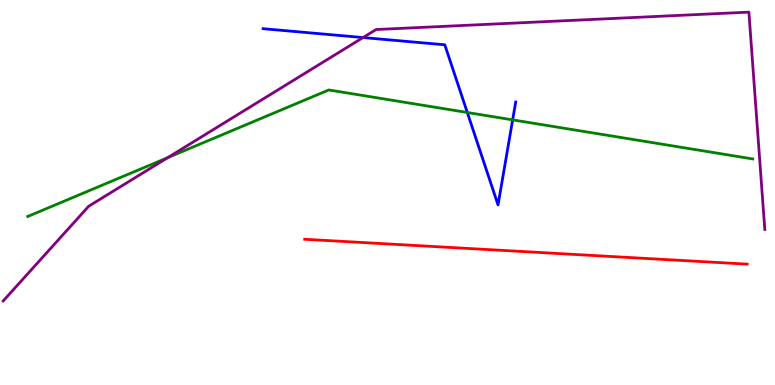[{'lines': ['blue', 'red'], 'intersections': []}, {'lines': ['green', 'red'], 'intersections': []}, {'lines': ['purple', 'red'], 'intersections': []}, {'lines': ['blue', 'green'], 'intersections': [{'x': 6.03, 'y': 7.08}, {'x': 6.61, 'y': 6.89}]}, {'lines': ['blue', 'purple'], 'intersections': [{'x': 4.68, 'y': 9.02}]}, {'lines': ['green', 'purple'], 'intersections': [{'x': 2.16, 'y': 5.91}]}]